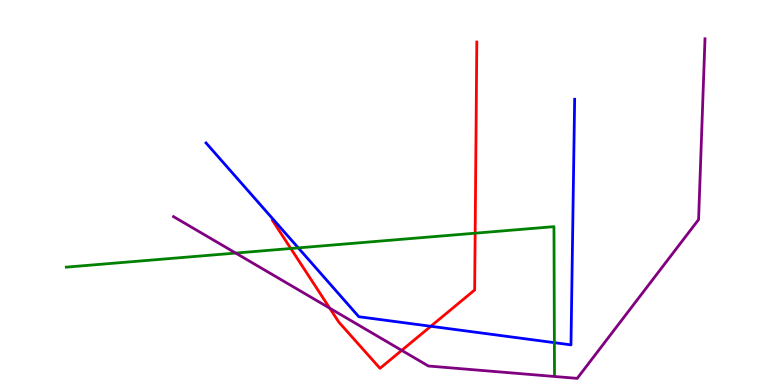[{'lines': ['blue', 'red'], 'intersections': [{'x': 5.56, 'y': 1.53}]}, {'lines': ['green', 'red'], 'intersections': [{'x': 3.75, 'y': 3.55}, {'x': 6.13, 'y': 3.94}]}, {'lines': ['purple', 'red'], 'intersections': [{'x': 4.25, 'y': 2.0}, {'x': 5.18, 'y': 0.9}]}, {'lines': ['blue', 'green'], 'intersections': [{'x': 3.85, 'y': 3.56}, {'x': 7.15, 'y': 1.1}]}, {'lines': ['blue', 'purple'], 'intersections': []}, {'lines': ['green', 'purple'], 'intersections': [{'x': 3.04, 'y': 3.43}]}]